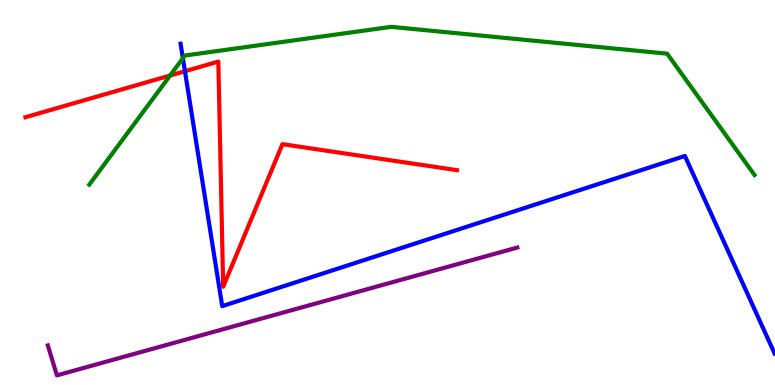[{'lines': ['blue', 'red'], 'intersections': [{'x': 2.39, 'y': 8.15}]}, {'lines': ['green', 'red'], 'intersections': [{'x': 2.2, 'y': 8.04}]}, {'lines': ['purple', 'red'], 'intersections': []}, {'lines': ['blue', 'green'], 'intersections': [{'x': 2.36, 'y': 8.49}]}, {'lines': ['blue', 'purple'], 'intersections': []}, {'lines': ['green', 'purple'], 'intersections': []}]